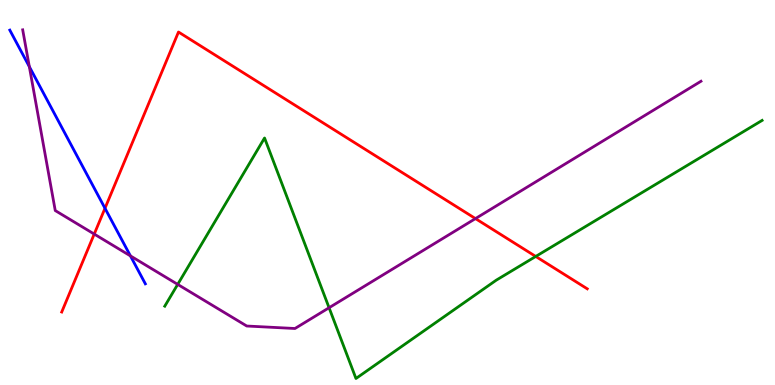[{'lines': ['blue', 'red'], 'intersections': [{'x': 1.35, 'y': 4.59}]}, {'lines': ['green', 'red'], 'intersections': [{'x': 6.91, 'y': 3.34}]}, {'lines': ['purple', 'red'], 'intersections': [{'x': 1.22, 'y': 3.92}, {'x': 6.14, 'y': 4.32}]}, {'lines': ['blue', 'green'], 'intersections': []}, {'lines': ['blue', 'purple'], 'intersections': [{'x': 0.378, 'y': 8.27}, {'x': 1.68, 'y': 3.35}]}, {'lines': ['green', 'purple'], 'intersections': [{'x': 2.29, 'y': 2.61}, {'x': 4.25, 'y': 2.01}]}]